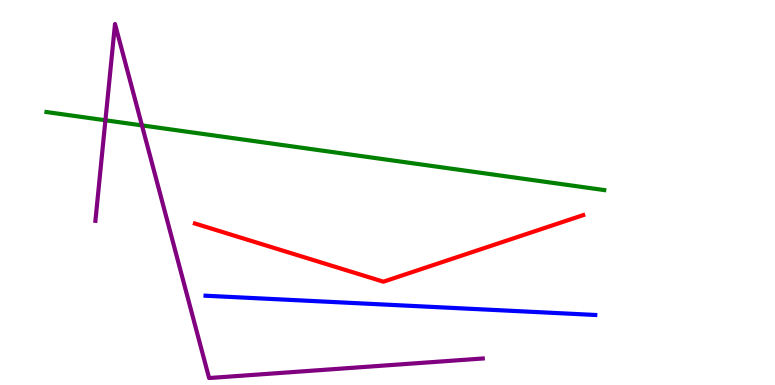[{'lines': ['blue', 'red'], 'intersections': []}, {'lines': ['green', 'red'], 'intersections': []}, {'lines': ['purple', 'red'], 'intersections': []}, {'lines': ['blue', 'green'], 'intersections': []}, {'lines': ['blue', 'purple'], 'intersections': []}, {'lines': ['green', 'purple'], 'intersections': [{'x': 1.36, 'y': 6.88}, {'x': 1.83, 'y': 6.74}]}]